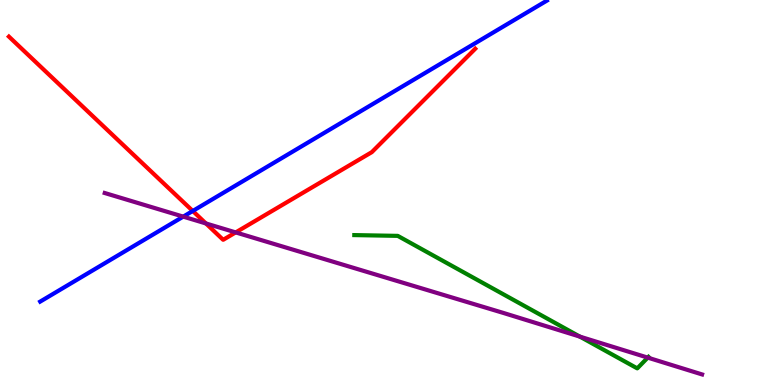[{'lines': ['blue', 'red'], 'intersections': [{'x': 2.49, 'y': 4.52}]}, {'lines': ['green', 'red'], 'intersections': []}, {'lines': ['purple', 'red'], 'intersections': [{'x': 2.66, 'y': 4.2}, {'x': 3.04, 'y': 3.96}]}, {'lines': ['blue', 'green'], 'intersections': []}, {'lines': ['blue', 'purple'], 'intersections': [{'x': 2.36, 'y': 4.37}]}, {'lines': ['green', 'purple'], 'intersections': [{'x': 7.48, 'y': 1.26}, {'x': 8.36, 'y': 0.711}]}]